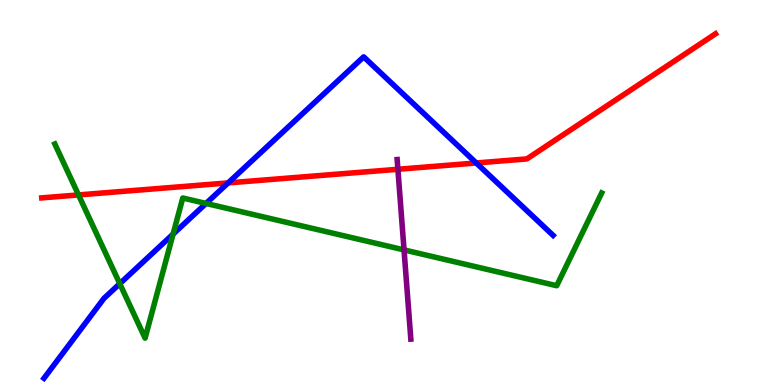[{'lines': ['blue', 'red'], 'intersections': [{'x': 2.94, 'y': 5.25}, {'x': 6.15, 'y': 5.77}]}, {'lines': ['green', 'red'], 'intersections': [{'x': 1.01, 'y': 4.94}]}, {'lines': ['purple', 'red'], 'intersections': [{'x': 5.13, 'y': 5.6}]}, {'lines': ['blue', 'green'], 'intersections': [{'x': 1.55, 'y': 2.63}, {'x': 2.23, 'y': 3.92}, {'x': 2.66, 'y': 4.72}]}, {'lines': ['blue', 'purple'], 'intersections': []}, {'lines': ['green', 'purple'], 'intersections': [{'x': 5.21, 'y': 3.51}]}]